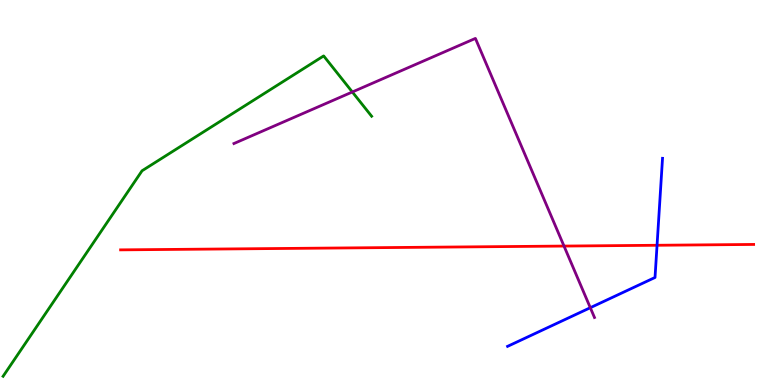[{'lines': ['blue', 'red'], 'intersections': [{'x': 8.48, 'y': 3.63}]}, {'lines': ['green', 'red'], 'intersections': []}, {'lines': ['purple', 'red'], 'intersections': [{'x': 7.28, 'y': 3.61}]}, {'lines': ['blue', 'green'], 'intersections': []}, {'lines': ['blue', 'purple'], 'intersections': [{'x': 7.62, 'y': 2.01}]}, {'lines': ['green', 'purple'], 'intersections': [{'x': 4.55, 'y': 7.61}]}]